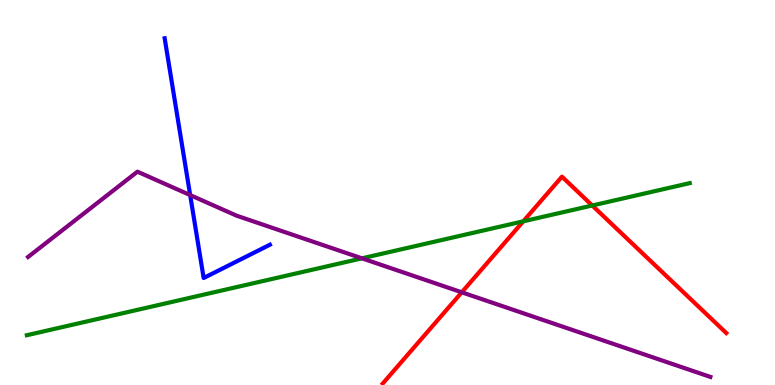[{'lines': ['blue', 'red'], 'intersections': []}, {'lines': ['green', 'red'], 'intersections': [{'x': 6.75, 'y': 4.25}, {'x': 7.64, 'y': 4.66}]}, {'lines': ['purple', 'red'], 'intersections': [{'x': 5.96, 'y': 2.41}]}, {'lines': ['blue', 'green'], 'intersections': []}, {'lines': ['blue', 'purple'], 'intersections': [{'x': 2.45, 'y': 4.93}]}, {'lines': ['green', 'purple'], 'intersections': [{'x': 4.67, 'y': 3.29}]}]